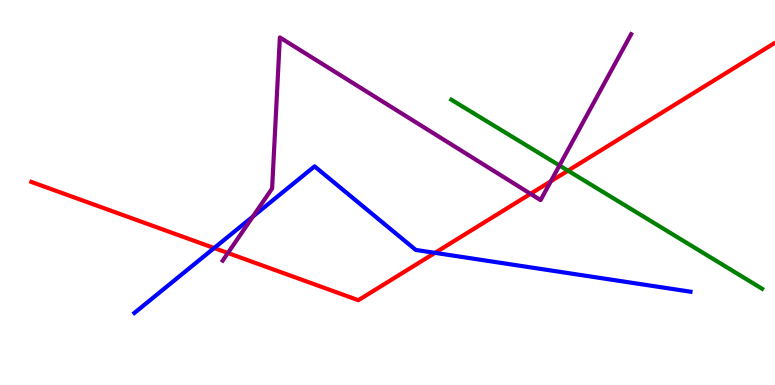[{'lines': ['blue', 'red'], 'intersections': [{'x': 2.76, 'y': 3.56}, {'x': 5.61, 'y': 3.43}]}, {'lines': ['green', 'red'], 'intersections': [{'x': 7.33, 'y': 5.57}]}, {'lines': ['purple', 'red'], 'intersections': [{'x': 2.94, 'y': 3.43}, {'x': 6.85, 'y': 4.97}, {'x': 7.11, 'y': 5.29}]}, {'lines': ['blue', 'green'], 'intersections': []}, {'lines': ['blue', 'purple'], 'intersections': [{'x': 3.26, 'y': 4.38}]}, {'lines': ['green', 'purple'], 'intersections': [{'x': 7.22, 'y': 5.7}]}]